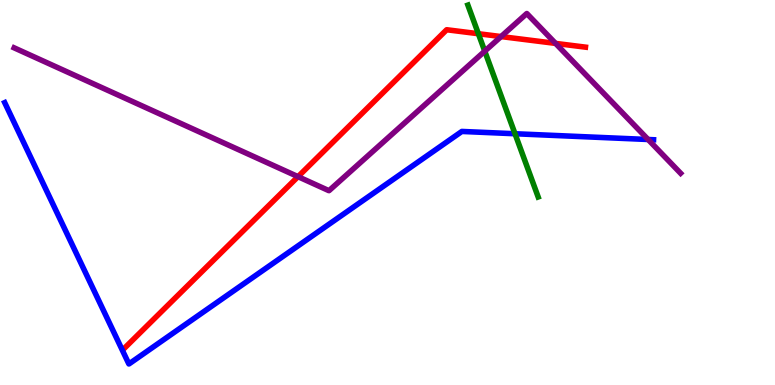[{'lines': ['blue', 'red'], 'intersections': []}, {'lines': ['green', 'red'], 'intersections': [{'x': 6.17, 'y': 9.12}]}, {'lines': ['purple', 'red'], 'intersections': [{'x': 3.85, 'y': 5.41}, {'x': 6.47, 'y': 9.05}, {'x': 7.17, 'y': 8.87}]}, {'lines': ['blue', 'green'], 'intersections': [{'x': 6.65, 'y': 6.53}]}, {'lines': ['blue', 'purple'], 'intersections': [{'x': 8.36, 'y': 6.38}]}, {'lines': ['green', 'purple'], 'intersections': [{'x': 6.26, 'y': 8.67}]}]